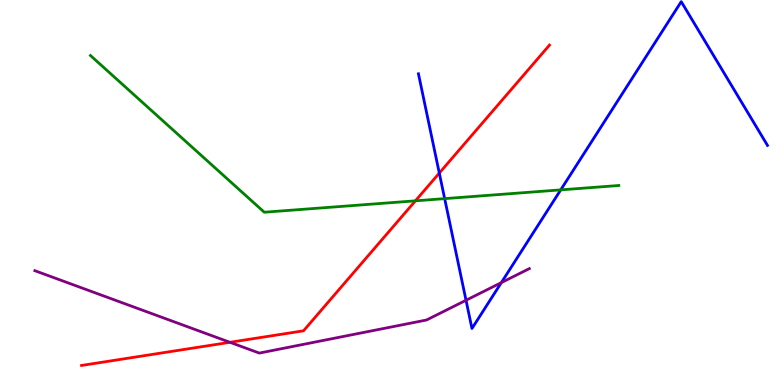[{'lines': ['blue', 'red'], 'intersections': [{'x': 5.67, 'y': 5.5}]}, {'lines': ['green', 'red'], 'intersections': [{'x': 5.36, 'y': 4.78}]}, {'lines': ['purple', 'red'], 'intersections': [{'x': 2.97, 'y': 1.11}]}, {'lines': ['blue', 'green'], 'intersections': [{'x': 5.74, 'y': 4.84}, {'x': 7.24, 'y': 5.07}]}, {'lines': ['blue', 'purple'], 'intersections': [{'x': 6.01, 'y': 2.2}, {'x': 6.47, 'y': 2.66}]}, {'lines': ['green', 'purple'], 'intersections': []}]